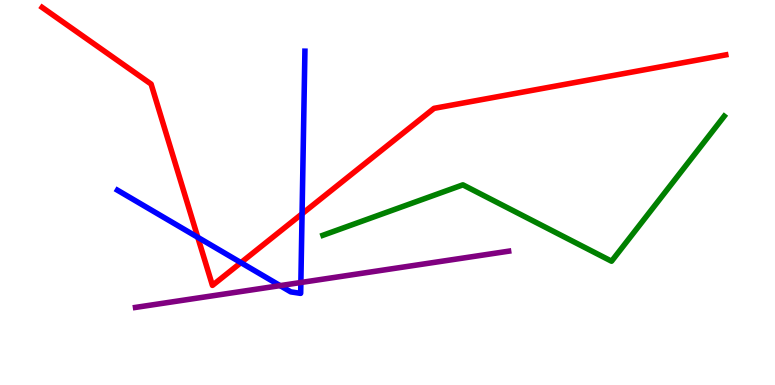[{'lines': ['blue', 'red'], 'intersections': [{'x': 2.55, 'y': 3.84}, {'x': 3.11, 'y': 3.18}, {'x': 3.9, 'y': 4.45}]}, {'lines': ['green', 'red'], 'intersections': []}, {'lines': ['purple', 'red'], 'intersections': []}, {'lines': ['blue', 'green'], 'intersections': []}, {'lines': ['blue', 'purple'], 'intersections': [{'x': 3.61, 'y': 2.58}, {'x': 3.88, 'y': 2.66}]}, {'lines': ['green', 'purple'], 'intersections': []}]